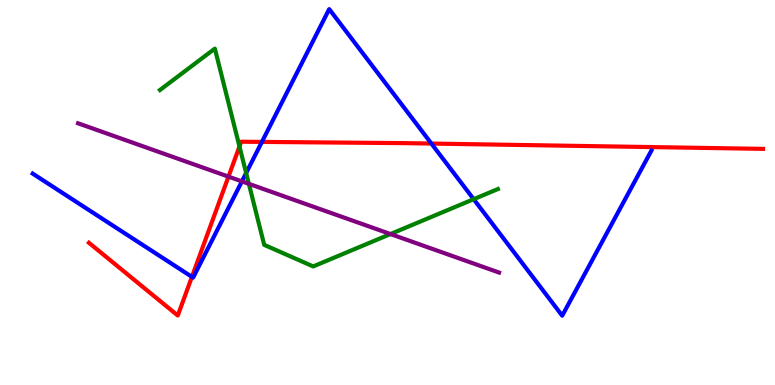[{'lines': ['blue', 'red'], 'intersections': [{'x': 2.48, 'y': 2.81}, {'x': 3.38, 'y': 6.31}, {'x': 5.57, 'y': 6.27}]}, {'lines': ['green', 'red'], 'intersections': [{'x': 3.09, 'y': 6.19}]}, {'lines': ['purple', 'red'], 'intersections': [{'x': 2.95, 'y': 5.41}]}, {'lines': ['blue', 'green'], 'intersections': [{'x': 3.18, 'y': 5.51}, {'x': 6.11, 'y': 4.83}]}, {'lines': ['blue', 'purple'], 'intersections': [{'x': 3.12, 'y': 5.29}]}, {'lines': ['green', 'purple'], 'intersections': [{'x': 3.21, 'y': 5.22}, {'x': 5.04, 'y': 3.92}]}]